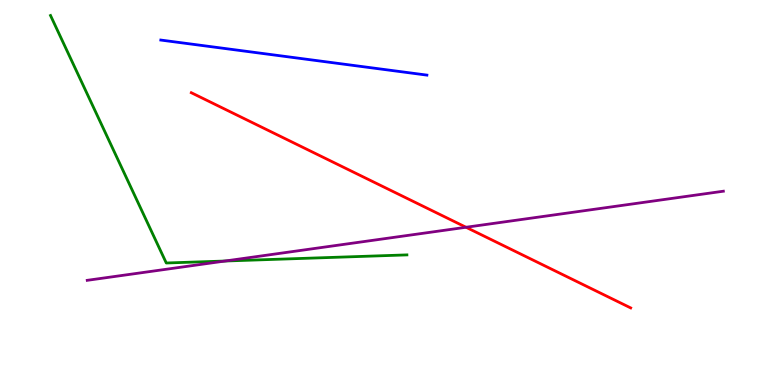[{'lines': ['blue', 'red'], 'intersections': []}, {'lines': ['green', 'red'], 'intersections': []}, {'lines': ['purple', 'red'], 'intersections': [{'x': 6.01, 'y': 4.1}]}, {'lines': ['blue', 'green'], 'intersections': []}, {'lines': ['blue', 'purple'], 'intersections': []}, {'lines': ['green', 'purple'], 'intersections': [{'x': 2.9, 'y': 3.22}]}]